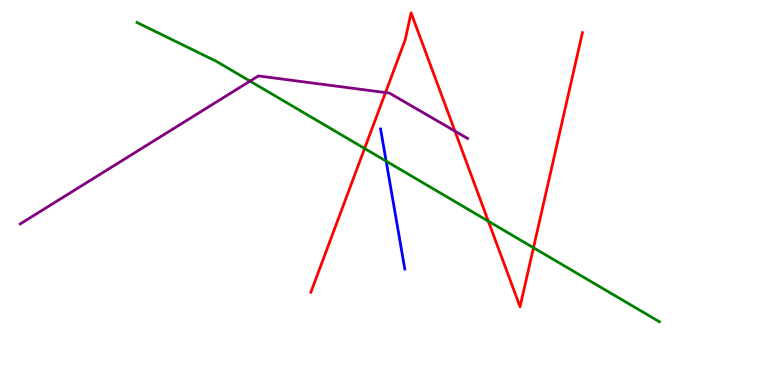[{'lines': ['blue', 'red'], 'intersections': []}, {'lines': ['green', 'red'], 'intersections': [{'x': 4.7, 'y': 6.14}, {'x': 6.3, 'y': 4.25}, {'x': 6.88, 'y': 3.57}]}, {'lines': ['purple', 'red'], 'intersections': [{'x': 4.97, 'y': 7.6}, {'x': 5.87, 'y': 6.6}]}, {'lines': ['blue', 'green'], 'intersections': [{'x': 4.98, 'y': 5.81}]}, {'lines': ['blue', 'purple'], 'intersections': []}, {'lines': ['green', 'purple'], 'intersections': [{'x': 3.23, 'y': 7.89}]}]